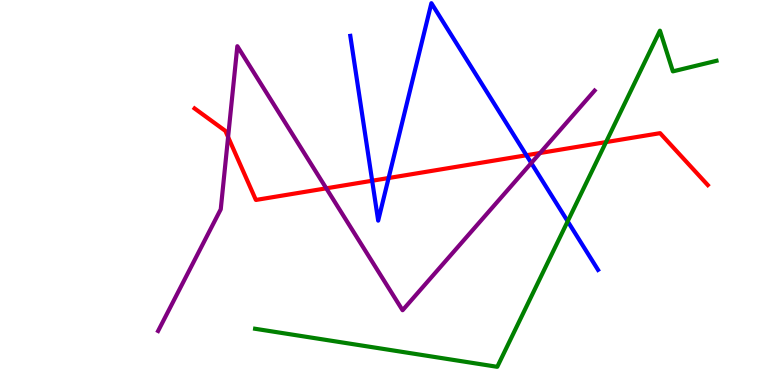[{'lines': ['blue', 'red'], 'intersections': [{'x': 4.8, 'y': 5.31}, {'x': 5.01, 'y': 5.38}, {'x': 6.79, 'y': 5.97}]}, {'lines': ['green', 'red'], 'intersections': [{'x': 7.82, 'y': 6.31}]}, {'lines': ['purple', 'red'], 'intersections': [{'x': 2.94, 'y': 6.44}, {'x': 4.21, 'y': 5.11}, {'x': 6.97, 'y': 6.03}]}, {'lines': ['blue', 'green'], 'intersections': [{'x': 7.32, 'y': 4.25}]}, {'lines': ['blue', 'purple'], 'intersections': [{'x': 6.86, 'y': 5.77}]}, {'lines': ['green', 'purple'], 'intersections': []}]